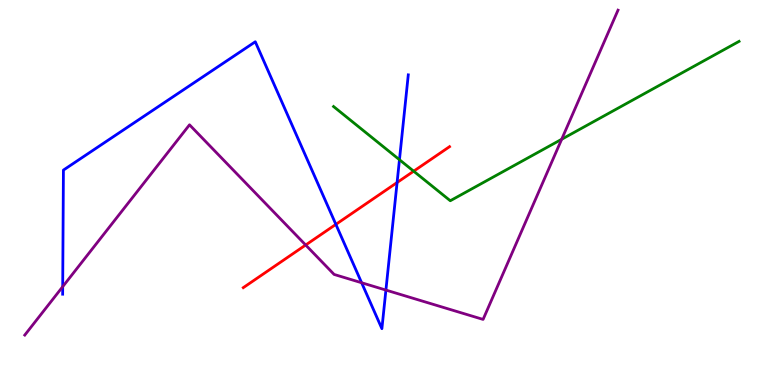[{'lines': ['blue', 'red'], 'intersections': [{'x': 4.33, 'y': 4.17}, {'x': 5.12, 'y': 5.26}]}, {'lines': ['green', 'red'], 'intersections': [{'x': 5.34, 'y': 5.55}]}, {'lines': ['purple', 'red'], 'intersections': [{'x': 3.94, 'y': 3.64}]}, {'lines': ['blue', 'green'], 'intersections': [{'x': 5.15, 'y': 5.85}]}, {'lines': ['blue', 'purple'], 'intersections': [{'x': 0.809, 'y': 2.55}, {'x': 4.67, 'y': 2.66}, {'x': 4.98, 'y': 2.47}]}, {'lines': ['green', 'purple'], 'intersections': [{'x': 7.25, 'y': 6.38}]}]